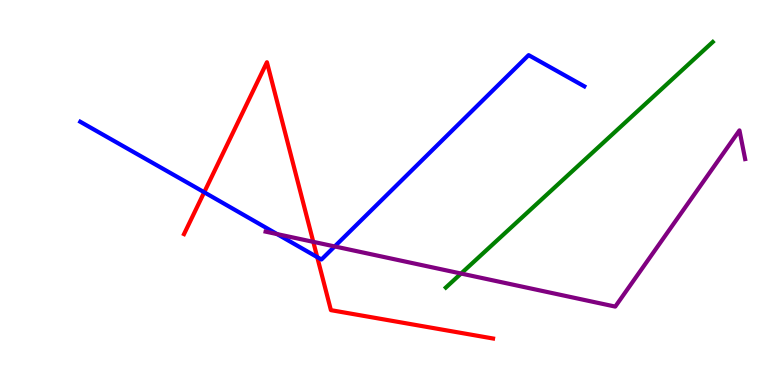[{'lines': ['blue', 'red'], 'intersections': [{'x': 2.63, 'y': 5.01}, {'x': 4.09, 'y': 3.32}]}, {'lines': ['green', 'red'], 'intersections': []}, {'lines': ['purple', 'red'], 'intersections': [{'x': 4.04, 'y': 3.72}]}, {'lines': ['blue', 'green'], 'intersections': []}, {'lines': ['blue', 'purple'], 'intersections': [{'x': 3.58, 'y': 3.92}, {'x': 4.32, 'y': 3.6}]}, {'lines': ['green', 'purple'], 'intersections': [{'x': 5.95, 'y': 2.9}]}]